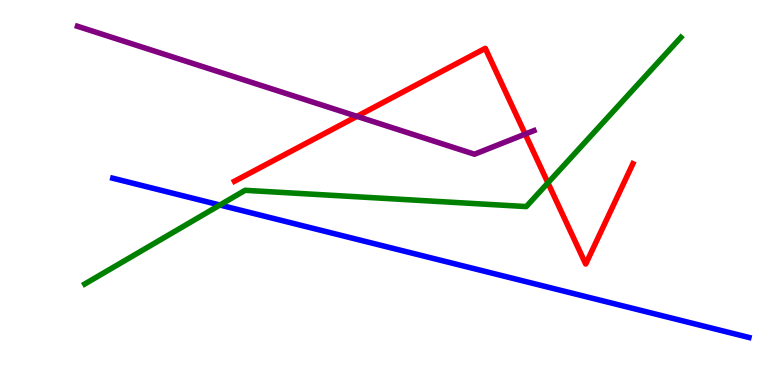[{'lines': ['blue', 'red'], 'intersections': []}, {'lines': ['green', 'red'], 'intersections': [{'x': 7.07, 'y': 5.25}]}, {'lines': ['purple', 'red'], 'intersections': [{'x': 4.61, 'y': 6.98}, {'x': 6.78, 'y': 6.52}]}, {'lines': ['blue', 'green'], 'intersections': [{'x': 2.84, 'y': 4.67}]}, {'lines': ['blue', 'purple'], 'intersections': []}, {'lines': ['green', 'purple'], 'intersections': []}]